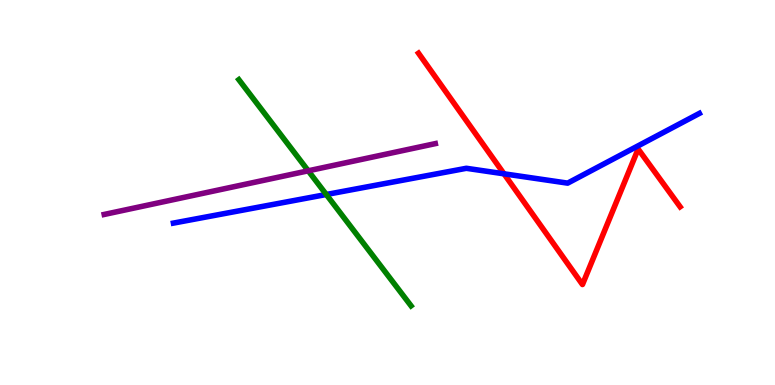[{'lines': ['blue', 'red'], 'intersections': [{'x': 6.5, 'y': 5.49}]}, {'lines': ['green', 'red'], 'intersections': []}, {'lines': ['purple', 'red'], 'intersections': []}, {'lines': ['blue', 'green'], 'intersections': [{'x': 4.21, 'y': 4.95}]}, {'lines': ['blue', 'purple'], 'intersections': []}, {'lines': ['green', 'purple'], 'intersections': [{'x': 3.98, 'y': 5.56}]}]